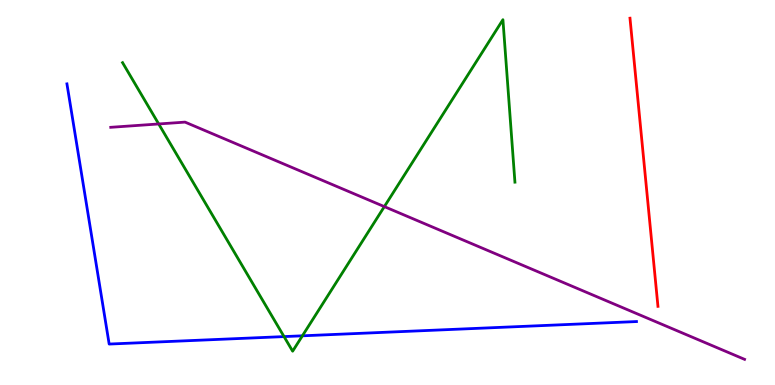[{'lines': ['blue', 'red'], 'intersections': []}, {'lines': ['green', 'red'], 'intersections': []}, {'lines': ['purple', 'red'], 'intersections': []}, {'lines': ['blue', 'green'], 'intersections': [{'x': 3.67, 'y': 1.26}, {'x': 3.9, 'y': 1.28}]}, {'lines': ['blue', 'purple'], 'intersections': []}, {'lines': ['green', 'purple'], 'intersections': [{'x': 2.05, 'y': 6.78}, {'x': 4.96, 'y': 4.63}]}]